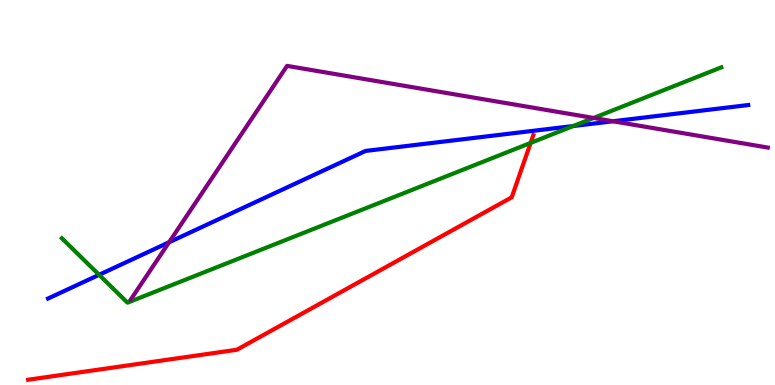[{'lines': ['blue', 'red'], 'intersections': []}, {'lines': ['green', 'red'], 'intersections': [{'x': 6.85, 'y': 6.29}]}, {'lines': ['purple', 'red'], 'intersections': []}, {'lines': ['blue', 'green'], 'intersections': [{'x': 1.28, 'y': 2.86}, {'x': 7.4, 'y': 6.73}]}, {'lines': ['blue', 'purple'], 'intersections': [{'x': 2.18, 'y': 3.71}, {'x': 7.91, 'y': 6.85}]}, {'lines': ['green', 'purple'], 'intersections': [{'x': 7.66, 'y': 6.94}]}]